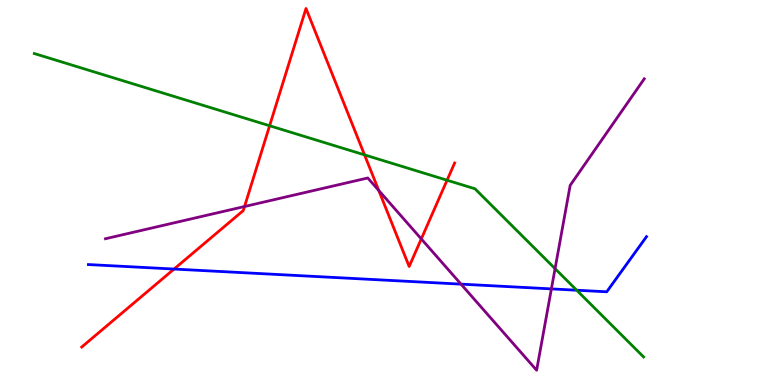[{'lines': ['blue', 'red'], 'intersections': [{'x': 2.25, 'y': 3.01}]}, {'lines': ['green', 'red'], 'intersections': [{'x': 3.48, 'y': 6.73}, {'x': 4.7, 'y': 5.98}, {'x': 5.77, 'y': 5.32}]}, {'lines': ['purple', 'red'], 'intersections': [{'x': 3.16, 'y': 4.64}, {'x': 4.89, 'y': 5.05}, {'x': 5.44, 'y': 3.79}]}, {'lines': ['blue', 'green'], 'intersections': [{'x': 7.44, 'y': 2.46}]}, {'lines': ['blue', 'purple'], 'intersections': [{'x': 5.95, 'y': 2.62}, {'x': 7.11, 'y': 2.5}]}, {'lines': ['green', 'purple'], 'intersections': [{'x': 7.16, 'y': 3.02}]}]